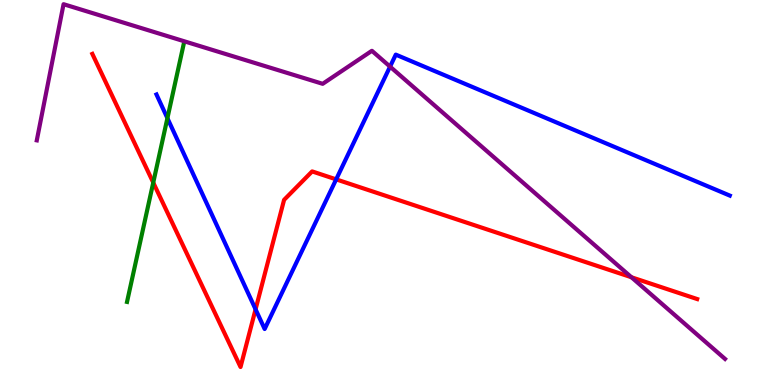[{'lines': ['blue', 'red'], 'intersections': [{'x': 3.3, 'y': 1.97}, {'x': 4.34, 'y': 5.34}]}, {'lines': ['green', 'red'], 'intersections': [{'x': 1.98, 'y': 5.26}]}, {'lines': ['purple', 'red'], 'intersections': [{'x': 8.15, 'y': 2.8}]}, {'lines': ['blue', 'green'], 'intersections': [{'x': 2.16, 'y': 6.93}]}, {'lines': ['blue', 'purple'], 'intersections': [{'x': 5.03, 'y': 8.27}]}, {'lines': ['green', 'purple'], 'intersections': []}]